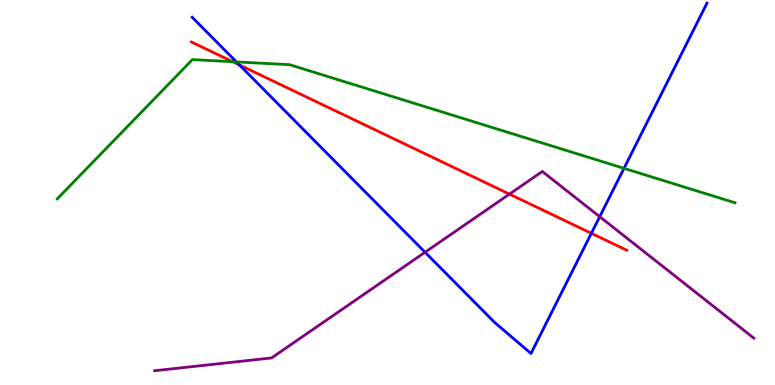[{'lines': ['blue', 'red'], 'intersections': [{'x': 3.09, 'y': 8.31}, {'x': 7.63, 'y': 3.94}]}, {'lines': ['green', 'red'], 'intersections': [{'x': 3.0, 'y': 8.4}]}, {'lines': ['purple', 'red'], 'intersections': [{'x': 6.57, 'y': 4.96}]}, {'lines': ['blue', 'green'], 'intersections': [{'x': 3.05, 'y': 8.39}, {'x': 8.05, 'y': 5.63}]}, {'lines': ['blue', 'purple'], 'intersections': [{'x': 5.48, 'y': 3.45}, {'x': 7.74, 'y': 4.37}]}, {'lines': ['green', 'purple'], 'intersections': []}]